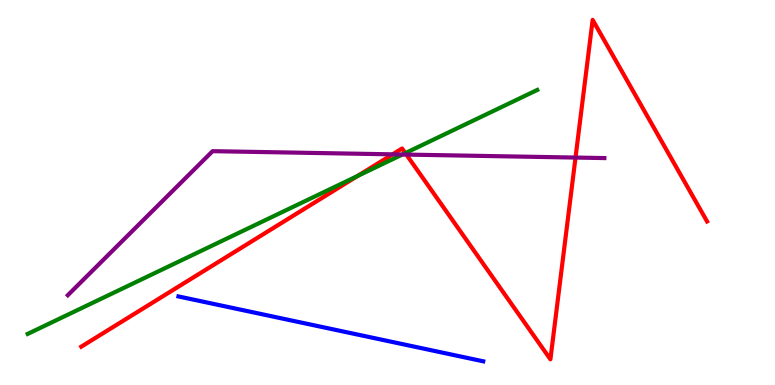[{'lines': ['blue', 'red'], 'intersections': []}, {'lines': ['green', 'red'], 'intersections': [{'x': 4.61, 'y': 5.43}, {'x': 5.23, 'y': 6.02}]}, {'lines': ['purple', 'red'], 'intersections': [{'x': 5.07, 'y': 5.99}, {'x': 5.24, 'y': 5.98}, {'x': 7.43, 'y': 5.91}]}, {'lines': ['blue', 'green'], 'intersections': []}, {'lines': ['blue', 'purple'], 'intersections': []}, {'lines': ['green', 'purple'], 'intersections': [{'x': 5.19, 'y': 5.99}]}]